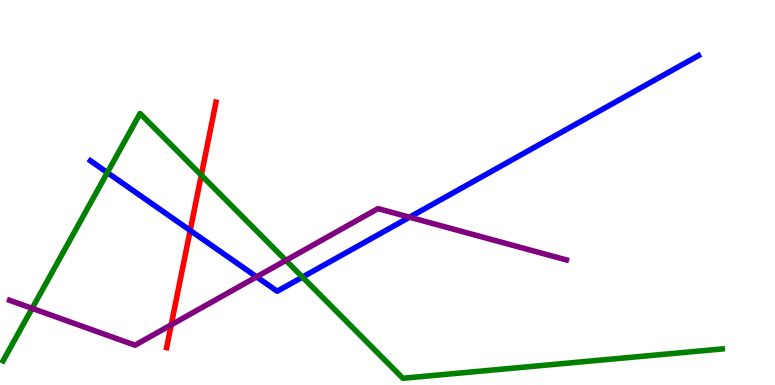[{'lines': ['blue', 'red'], 'intersections': [{'x': 2.45, 'y': 4.01}]}, {'lines': ['green', 'red'], 'intersections': [{'x': 2.6, 'y': 5.45}]}, {'lines': ['purple', 'red'], 'intersections': [{'x': 2.21, 'y': 1.56}]}, {'lines': ['blue', 'green'], 'intersections': [{'x': 1.39, 'y': 5.52}, {'x': 3.9, 'y': 2.8}]}, {'lines': ['blue', 'purple'], 'intersections': [{'x': 3.31, 'y': 2.81}, {'x': 5.28, 'y': 4.36}]}, {'lines': ['green', 'purple'], 'intersections': [{'x': 0.415, 'y': 1.99}, {'x': 3.69, 'y': 3.24}]}]